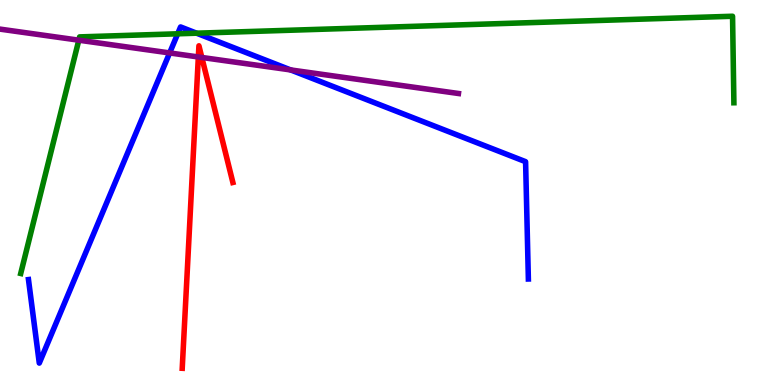[{'lines': ['blue', 'red'], 'intersections': []}, {'lines': ['green', 'red'], 'intersections': []}, {'lines': ['purple', 'red'], 'intersections': [{'x': 2.56, 'y': 8.52}, {'x': 2.6, 'y': 8.51}]}, {'lines': ['blue', 'green'], 'intersections': [{'x': 2.29, 'y': 9.12}, {'x': 2.54, 'y': 9.14}]}, {'lines': ['blue', 'purple'], 'intersections': [{'x': 2.19, 'y': 8.62}, {'x': 3.75, 'y': 8.18}]}, {'lines': ['green', 'purple'], 'intersections': [{'x': 1.02, 'y': 8.96}]}]